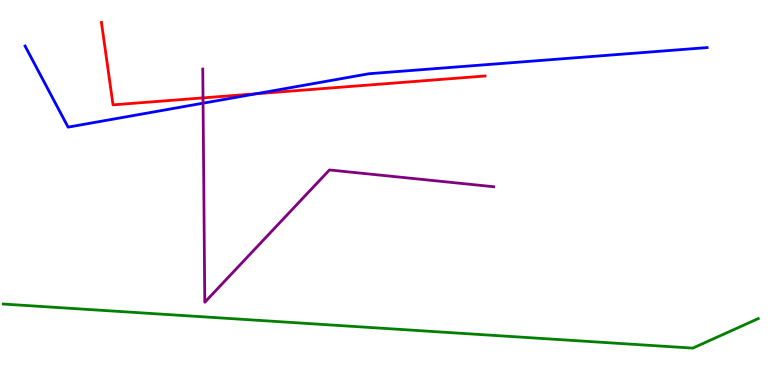[{'lines': ['blue', 'red'], 'intersections': [{'x': 3.3, 'y': 7.56}]}, {'lines': ['green', 'red'], 'intersections': []}, {'lines': ['purple', 'red'], 'intersections': [{'x': 2.62, 'y': 7.46}]}, {'lines': ['blue', 'green'], 'intersections': []}, {'lines': ['blue', 'purple'], 'intersections': [{'x': 2.62, 'y': 7.32}]}, {'lines': ['green', 'purple'], 'intersections': []}]